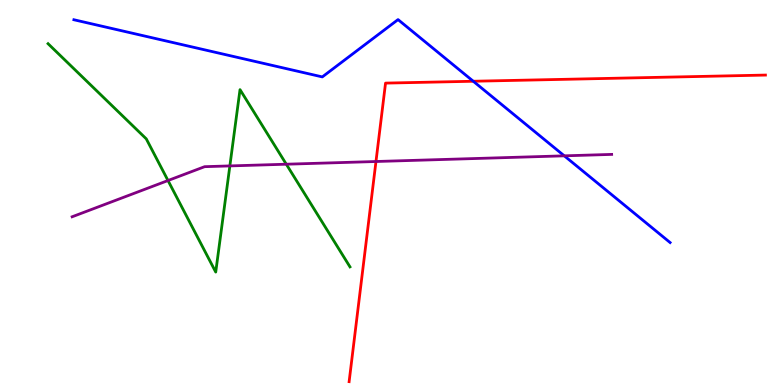[{'lines': ['blue', 'red'], 'intersections': [{'x': 6.11, 'y': 7.89}]}, {'lines': ['green', 'red'], 'intersections': []}, {'lines': ['purple', 'red'], 'intersections': [{'x': 4.85, 'y': 5.8}]}, {'lines': ['blue', 'green'], 'intersections': []}, {'lines': ['blue', 'purple'], 'intersections': [{'x': 7.28, 'y': 5.95}]}, {'lines': ['green', 'purple'], 'intersections': [{'x': 2.17, 'y': 5.31}, {'x': 2.97, 'y': 5.69}, {'x': 3.69, 'y': 5.73}]}]